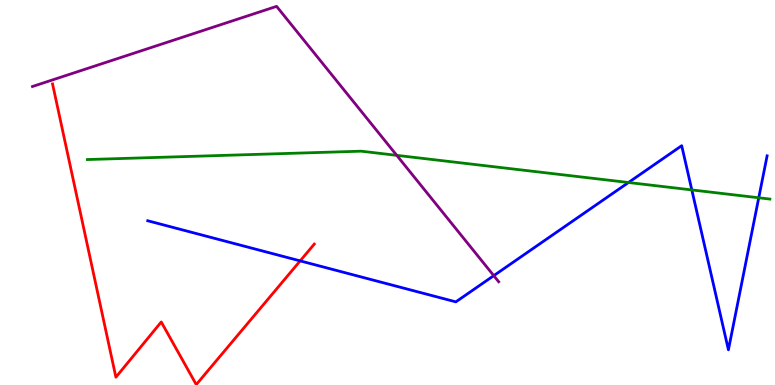[{'lines': ['blue', 'red'], 'intersections': [{'x': 3.87, 'y': 3.22}]}, {'lines': ['green', 'red'], 'intersections': []}, {'lines': ['purple', 'red'], 'intersections': []}, {'lines': ['blue', 'green'], 'intersections': [{'x': 8.11, 'y': 5.26}, {'x': 8.93, 'y': 5.07}, {'x': 9.79, 'y': 4.86}]}, {'lines': ['blue', 'purple'], 'intersections': [{'x': 6.37, 'y': 2.84}]}, {'lines': ['green', 'purple'], 'intersections': [{'x': 5.12, 'y': 5.96}]}]